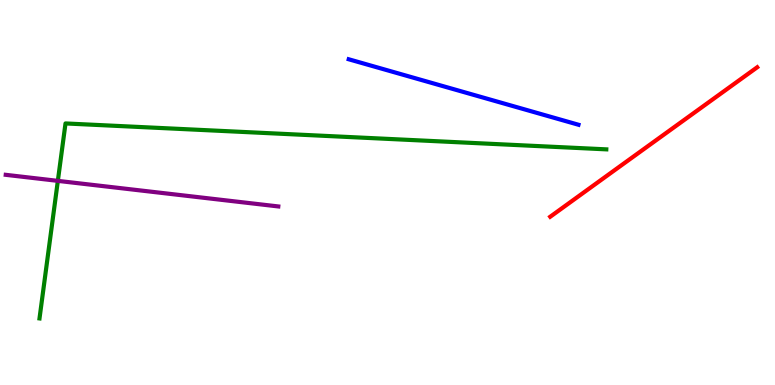[{'lines': ['blue', 'red'], 'intersections': []}, {'lines': ['green', 'red'], 'intersections': []}, {'lines': ['purple', 'red'], 'intersections': []}, {'lines': ['blue', 'green'], 'intersections': []}, {'lines': ['blue', 'purple'], 'intersections': []}, {'lines': ['green', 'purple'], 'intersections': [{'x': 0.746, 'y': 5.3}]}]